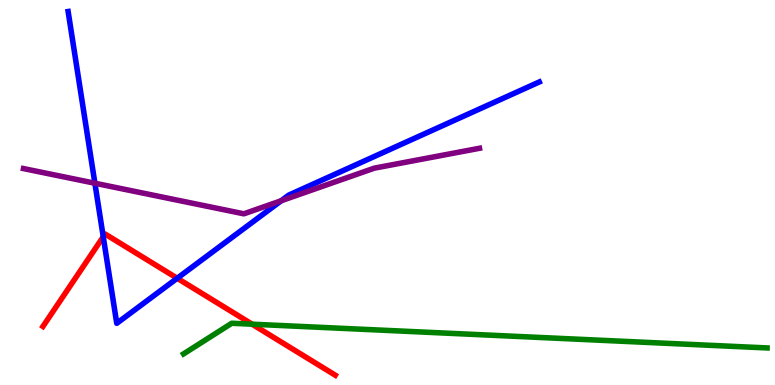[{'lines': ['blue', 'red'], 'intersections': [{'x': 1.33, 'y': 3.85}, {'x': 2.29, 'y': 2.77}]}, {'lines': ['green', 'red'], 'intersections': [{'x': 3.25, 'y': 1.58}]}, {'lines': ['purple', 'red'], 'intersections': []}, {'lines': ['blue', 'green'], 'intersections': []}, {'lines': ['blue', 'purple'], 'intersections': [{'x': 1.22, 'y': 5.24}, {'x': 3.63, 'y': 4.79}]}, {'lines': ['green', 'purple'], 'intersections': []}]